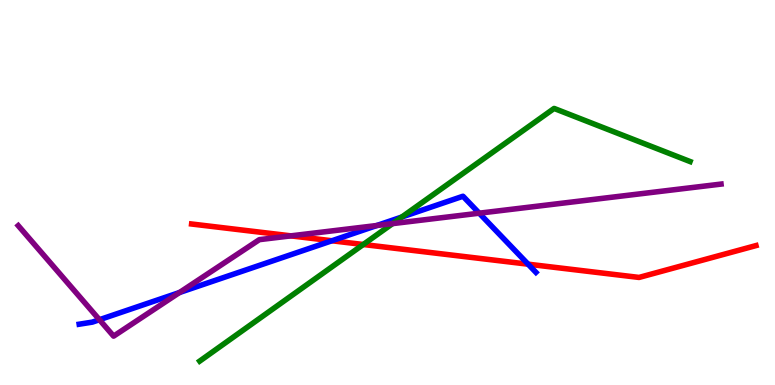[{'lines': ['blue', 'red'], 'intersections': [{'x': 4.28, 'y': 3.75}, {'x': 6.81, 'y': 3.14}]}, {'lines': ['green', 'red'], 'intersections': [{'x': 4.69, 'y': 3.65}]}, {'lines': ['purple', 'red'], 'intersections': [{'x': 3.75, 'y': 3.87}]}, {'lines': ['blue', 'green'], 'intersections': [{'x': 5.18, 'y': 4.36}]}, {'lines': ['blue', 'purple'], 'intersections': [{'x': 1.28, 'y': 1.7}, {'x': 2.32, 'y': 2.4}, {'x': 4.86, 'y': 4.14}, {'x': 6.18, 'y': 4.46}]}, {'lines': ['green', 'purple'], 'intersections': [{'x': 5.07, 'y': 4.19}]}]